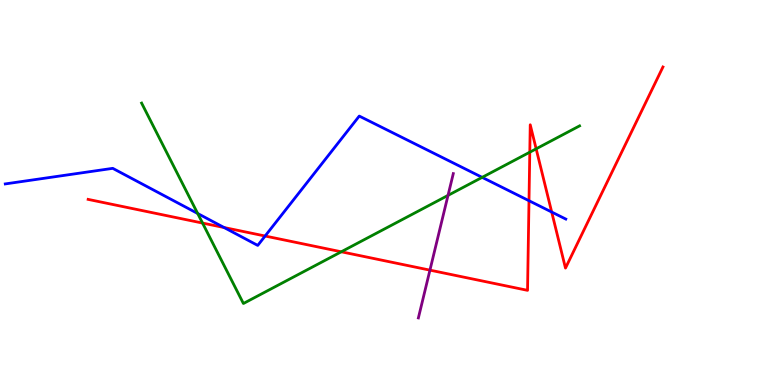[{'lines': ['blue', 'red'], 'intersections': [{'x': 2.89, 'y': 4.09}, {'x': 3.42, 'y': 3.87}, {'x': 6.83, 'y': 4.79}, {'x': 7.12, 'y': 4.49}]}, {'lines': ['green', 'red'], 'intersections': [{'x': 2.61, 'y': 4.21}, {'x': 4.4, 'y': 3.46}, {'x': 6.84, 'y': 6.05}, {'x': 6.92, 'y': 6.13}]}, {'lines': ['purple', 'red'], 'intersections': [{'x': 5.55, 'y': 2.98}]}, {'lines': ['blue', 'green'], 'intersections': [{'x': 2.55, 'y': 4.45}, {'x': 6.22, 'y': 5.39}]}, {'lines': ['blue', 'purple'], 'intersections': []}, {'lines': ['green', 'purple'], 'intersections': [{'x': 5.78, 'y': 4.92}]}]